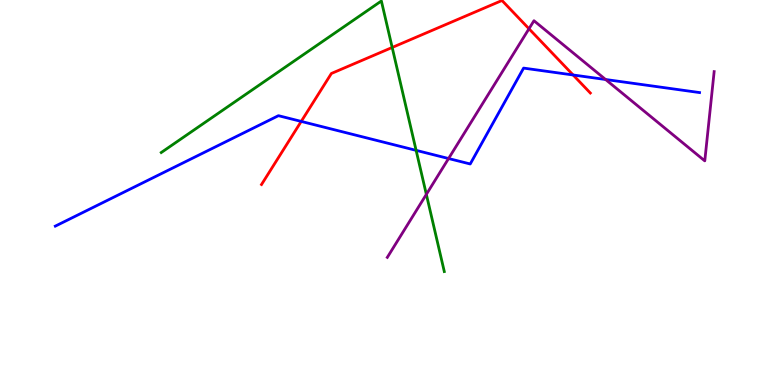[{'lines': ['blue', 'red'], 'intersections': [{'x': 3.89, 'y': 6.85}, {'x': 7.4, 'y': 8.05}]}, {'lines': ['green', 'red'], 'intersections': [{'x': 5.06, 'y': 8.77}]}, {'lines': ['purple', 'red'], 'intersections': [{'x': 6.83, 'y': 9.25}]}, {'lines': ['blue', 'green'], 'intersections': [{'x': 5.37, 'y': 6.09}]}, {'lines': ['blue', 'purple'], 'intersections': [{'x': 5.79, 'y': 5.88}, {'x': 7.81, 'y': 7.94}]}, {'lines': ['green', 'purple'], 'intersections': [{'x': 5.5, 'y': 4.95}]}]